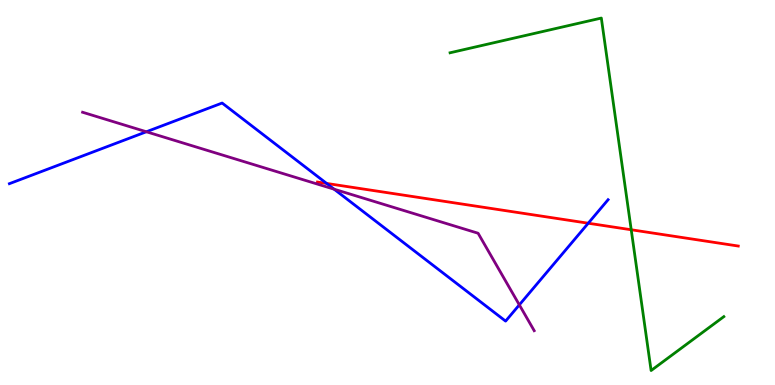[{'lines': ['blue', 'red'], 'intersections': [{'x': 4.21, 'y': 5.24}, {'x': 7.59, 'y': 4.2}]}, {'lines': ['green', 'red'], 'intersections': [{'x': 8.14, 'y': 4.03}]}, {'lines': ['purple', 'red'], 'intersections': []}, {'lines': ['blue', 'green'], 'intersections': []}, {'lines': ['blue', 'purple'], 'intersections': [{'x': 1.89, 'y': 6.58}, {'x': 4.31, 'y': 5.09}, {'x': 6.7, 'y': 2.08}]}, {'lines': ['green', 'purple'], 'intersections': []}]